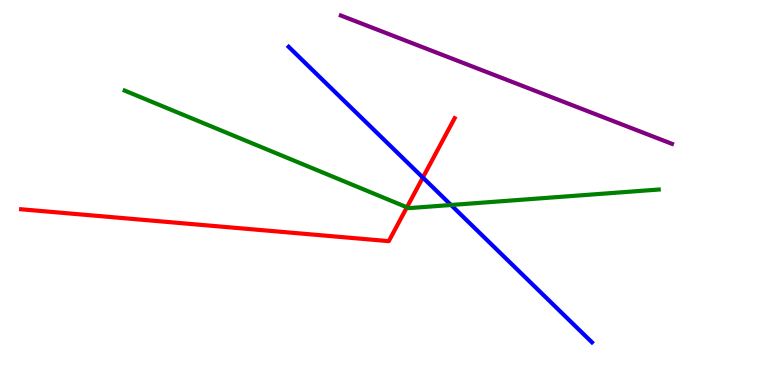[{'lines': ['blue', 'red'], 'intersections': [{'x': 5.46, 'y': 5.39}]}, {'lines': ['green', 'red'], 'intersections': [{'x': 5.25, 'y': 4.62}]}, {'lines': ['purple', 'red'], 'intersections': []}, {'lines': ['blue', 'green'], 'intersections': [{'x': 5.82, 'y': 4.68}]}, {'lines': ['blue', 'purple'], 'intersections': []}, {'lines': ['green', 'purple'], 'intersections': []}]